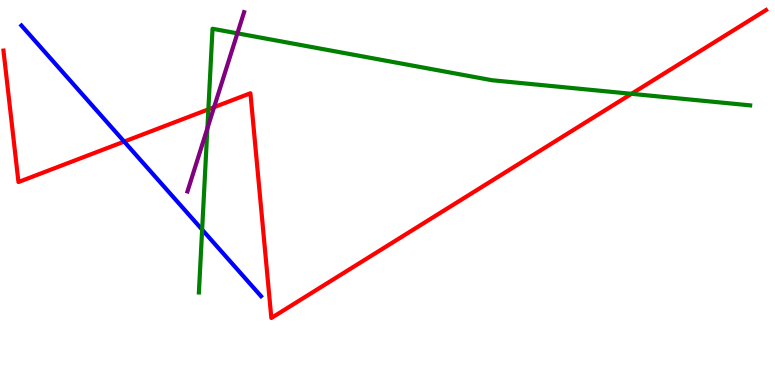[{'lines': ['blue', 'red'], 'intersections': [{'x': 1.6, 'y': 6.32}]}, {'lines': ['green', 'red'], 'intersections': [{'x': 2.69, 'y': 7.16}, {'x': 8.15, 'y': 7.56}]}, {'lines': ['purple', 'red'], 'intersections': [{'x': 2.76, 'y': 7.22}]}, {'lines': ['blue', 'green'], 'intersections': [{'x': 2.61, 'y': 4.04}]}, {'lines': ['blue', 'purple'], 'intersections': []}, {'lines': ['green', 'purple'], 'intersections': [{'x': 2.68, 'y': 6.67}, {'x': 3.06, 'y': 9.13}]}]